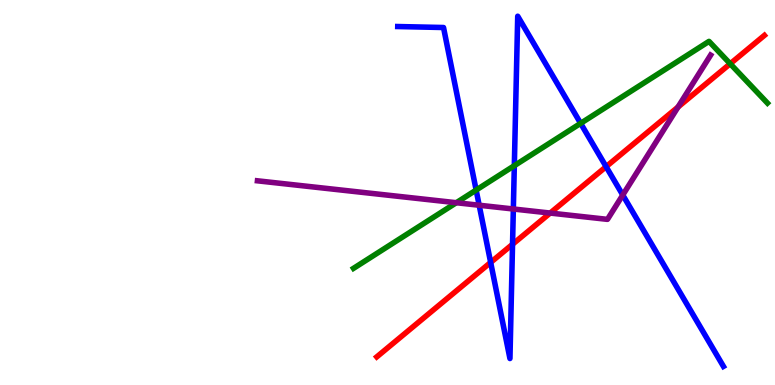[{'lines': ['blue', 'red'], 'intersections': [{'x': 6.33, 'y': 3.18}, {'x': 6.61, 'y': 3.66}, {'x': 7.82, 'y': 5.67}]}, {'lines': ['green', 'red'], 'intersections': [{'x': 9.42, 'y': 8.34}]}, {'lines': ['purple', 'red'], 'intersections': [{'x': 7.1, 'y': 4.47}, {'x': 8.75, 'y': 7.22}]}, {'lines': ['blue', 'green'], 'intersections': [{'x': 6.14, 'y': 5.06}, {'x': 6.64, 'y': 5.7}, {'x': 7.49, 'y': 6.8}]}, {'lines': ['blue', 'purple'], 'intersections': [{'x': 6.18, 'y': 4.67}, {'x': 6.62, 'y': 4.57}, {'x': 8.04, 'y': 4.93}]}, {'lines': ['green', 'purple'], 'intersections': [{'x': 5.89, 'y': 4.73}]}]